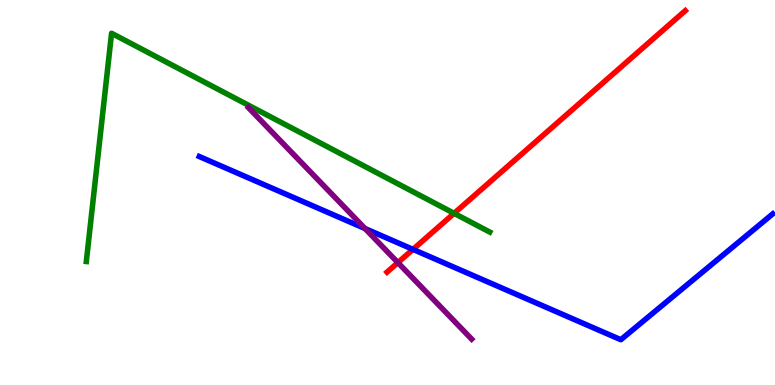[{'lines': ['blue', 'red'], 'intersections': [{'x': 5.33, 'y': 3.52}]}, {'lines': ['green', 'red'], 'intersections': [{'x': 5.86, 'y': 4.46}]}, {'lines': ['purple', 'red'], 'intersections': [{'x': 5.13, 'y': 3.18}]}, {'lines': ['blue', 'green'], 'intersections': []}, {'lines': ['blue', 'purple'], 'intersections': [{'x': 4.71, 'y': 4.06}]}, {'lines': ['green', 'purple'], 'intersections': []}]